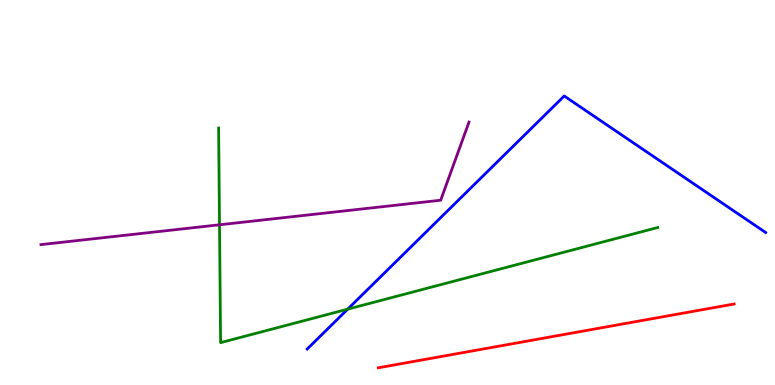[{'lines': ['blue', 'red'], 'intersections': []}, {'lines': ['green', 'red'], 'intersections': []}, {'lines': ['purple', 'red'], 'intersections': []}, {'lines': ['blue', 'green'], 'intersections': [{'x': 4.49, 'y': 1.97}]}, {'lines': ['blue', 'purple'], 'intersections': []}, {'lines': ['green', 'purple'], 'intersections': [{'x': 2.83, 'y': 4.16}]}]